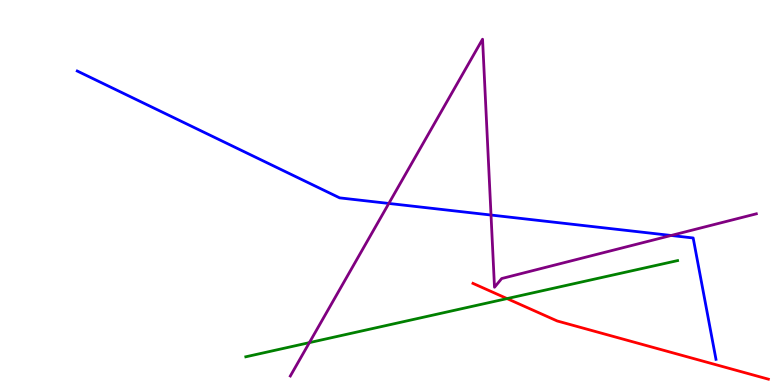[{'lines': ['blue', 'red'], 'intersections': []}, {'lines': ['green', 'red'], 'intersections': [{'x': 6.54, 'y': 2.24}]}, {'lines': ['purple', 'red'], 'intersections': []}, {'lines': ['blue', 'green'], 'intersections': []}, {'lines': ['blue', 'purple'], 'intersections': [{'x': 5.02, 'y': 4.72}, {'x': 6.34, 'y': 4.41}, {'x': 8.66, 'y': 3.88}]}, {'lines': ['green', 'purple'], 'intersections': [{'x': 3.99, 'y': 1.1}]}]